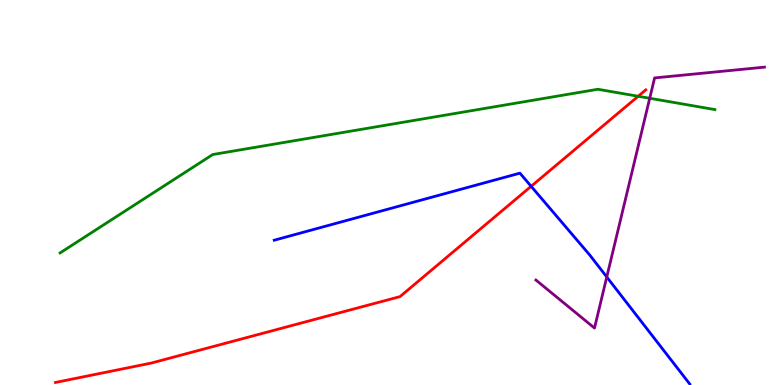[{'lines': ['blue', 'red'], 'intersections': [{'x': 6.85, 'y': 5.16}]}, {'lines': ['green', 'red'], 'intersections': [{'x': 8.23, 'y': 7.5}]}, {'lines': ['purple', 'red'], 'intersections': []}, {'lines': ['blue', 'green'], 'intersections': []}, {'lines': ['blue', 'purple'], 'intersections': [{'x': 7.83, 'y': 2.81}]}, {'lines': ['green', 'purple'], 'intersections': [{'x': 8.38, 'y': 7.45}]}]